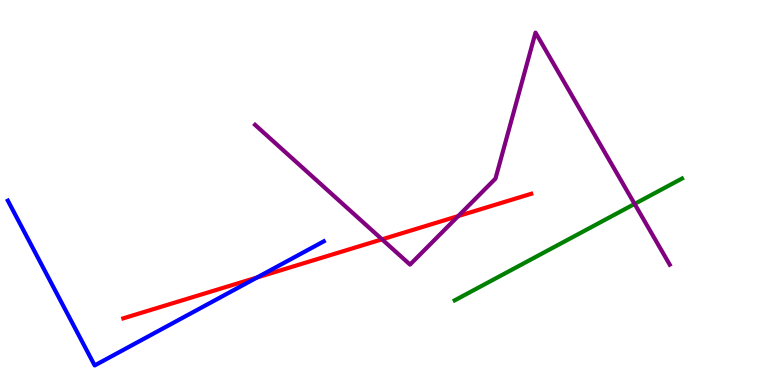[{'lines': ['blue', 'red'], 'intersections': [{'x': 3.32, 'y': 2.79}]}, {'lines': ['green', 'red'], 'intersections': []}, {'lines': ['purple', 'red'], 'intersections': [{'x': 4.93, 'y': 3.78}, {'x': 5.91, 'y': 4.39}]}, {'lines': ['blue', 'green'], 'intersections': []}, {'lines': ['blue', 'purple'], 'intersections': []}, {'lines': ['green', 'purple'], 'intersections': [{'x': 8.19, 'y': 4.7}]}]